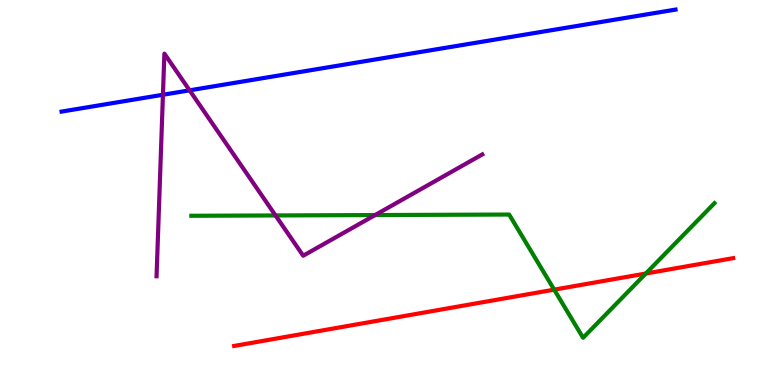[{'lines': ['blue', 'red'], 'intersections': []}, {'lines': ['green', 'red'], 'intersections': [{'x': 7.15, 'y': 2.48}, {'x': 8.33, 'y': 2.9}]}, {'lines': ['purple', 'red'], 'intersections': []}, {'lines': ['blue', 'green'], 'intersections': []}, {'lines': ['blue', 'purple'], 'intersections': [{'x': 2.1, 'y': 7.54}, {'x': 2.45, 'y': 7.65}]}, {'lines': ['green', 'purple'], 'intersections': [{'x': 3.56, 'y': 4.4}, {'x': 4.84, 'y': 4.41}]}]